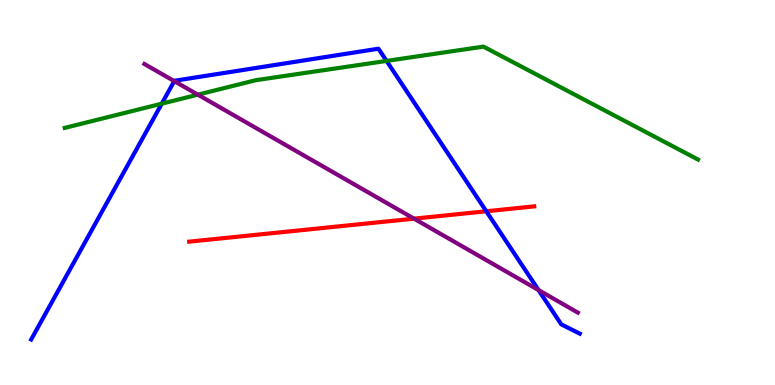[{'lines': ['blue', 'red'], 'intersections': [{'x': 6.27, 'y': 4.51}]}, {'lines': ['green', 'red'], 'intersections': []}, {'lines': ['purple', 'red'], 'intersections': [{'x': 5.34, 'y': 4.32}]}, {'lines': ['blue', 'green'], 'intersections': [{'x': 2.09, 'y': 7.31}, {'x': 4.99, 'y': 8.42}]}, {'lines': ['blue', 'purple'], 'intersections': [{'x': 2.25, 'y': 7.89}, {'x': 6.95, 'y': 2.47}]}, {'lines': ['green', 'purple'], 'intersections': [{'x': 2.55, 'y': 7.54}]}]